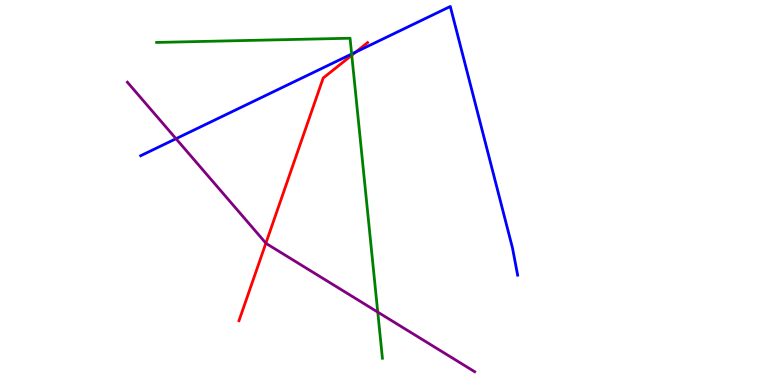[{'lines': ['blue', 'red'], 'intersections': [{'x': 4.59, 'y': 8.65}]}, {'lines': ['green', 'red'], 'intersections': [{'x': 4.54, 'y': 8.57}]}, {'lines': ['purple', 'red'], 'intersections': [{'x': 3.43, 'y': 3.68}]}, {'lines': ['blue', 'green'], 'intersections': [{'x': 4.54, 'y': 8.6}]}, {'lines': ['blue', 'purple'], 'intersections': [{'x': 2.27, 'y': 6.4}]}, {'lines': ['green', 'purple'], 'intersections': [{'x': 4.87, 'y': 1.89}]}]